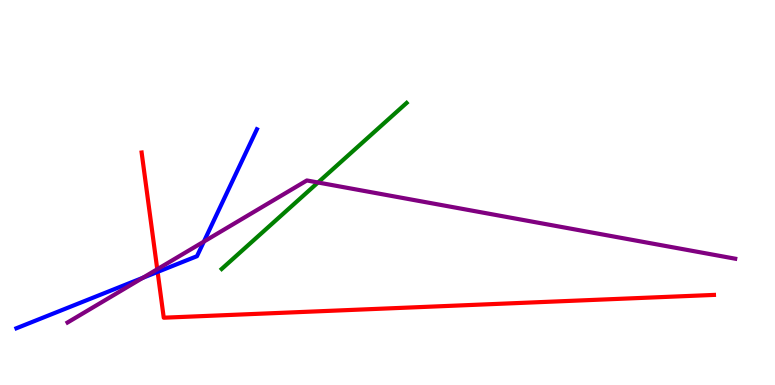[{'lines': ['blue', 'red'], 'intersections': [{'x': 2.03, 'y': 2.94}]}, {'lines': ['green', 'red'], 'intersections': []}, {'lines': ['purple', 'red'], 'intersections': [{'x': 2.03, 'y': 3.01}]}, {'lines': ['blue', 'green'], 'intersections': []}, {'lines': ['blue', 'purple'], 'intersections': [{'x': 1.84, 'y': 2.78}, {'x': 2.63, 'y': 3.73}]}, {'lines': ['green', 'purple'], 'intersections': [{'x': 4.1, 'y': 5.26}]}]